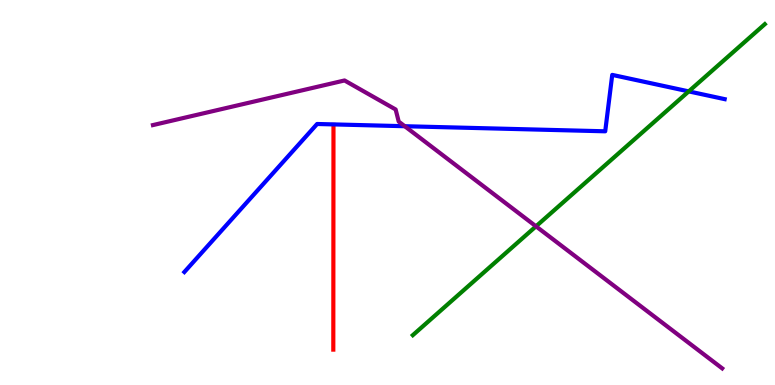[{'lines': ['blue', 'red'], 'intersections': []}, {'lines': ['green', 'red'], 'intersections': []}, {'lines': ['purple', 'red'], 'intersections': []}, {'lines': ['blue', 'green'], 'intersections': [{'x': 8.89, 'y': 7.63}]}, {'lines': ['blue', 'purple'], 'intersections': [{'x': 5.22, 'y': 6.72}]}, {'lines': ['green', 'purple'], 'intersections': [{'x': 6.92, 'y': 4.12}]}]